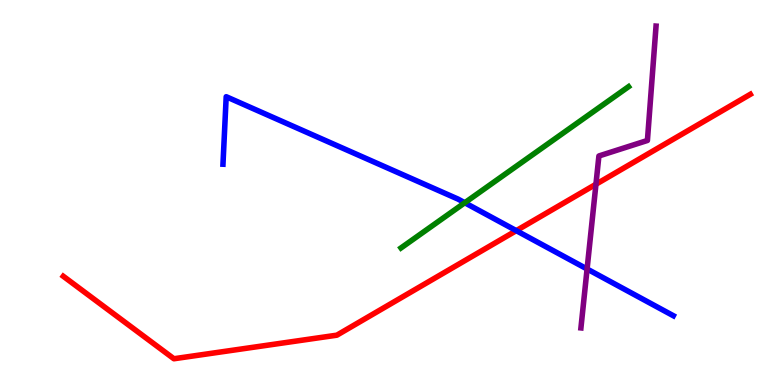[{'lines': ['blue', 'red'], 'intersections': [{'x': 6.66, 'y': 4.01}]}, {'lines': ['green', 'red'], 'intersections': []}, {'lines': ['purple', 'red'], 'intersections': [{'x': 7.69, 'y': 5.21}]}, {'lines': ['blue', 'green'], 'intersections': [{'x': 6.0, 'y': 4.73}]}, {'lines': ['blue', 'purple'], 'intersections': [{'x': 7.58, 'y': 3.01}]}, {'lines': ['green', 'purple'], 'intersections': []}]